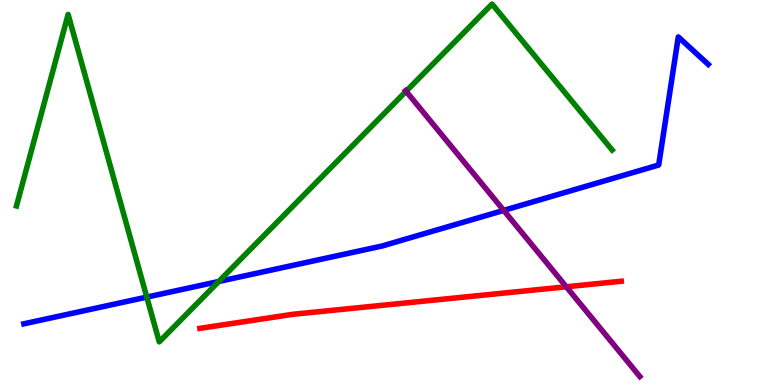[{'lines': ['blue', 'red'], 'intersections': []}, {'lines': ['green', 'red'], 'intersections': []}, {'lines': ['purple', 'red'], 'intersections': [{'x': 7.31, 'y': 2.55}]}, {'lines': ['blue', 'green'], 'intersections': [{'x': 1.89, 'y': 2.28}, {'x': 2.82, 'y': 2.69}]}, {'lines': ['blue', 'purple'], 'intersections': [{'x': 6.5, 'y': 4.54}]}, {'lines': ['green', 'purple'], 'intersections': [{'x': 5.24, 'y': 7.63}]}]